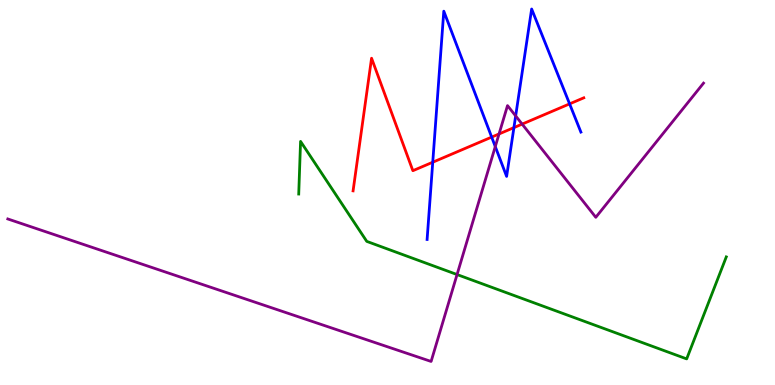[{'lines': ['blue', 'red'], 'intersections': [{'x': 5.58, 'y': 5.79}, {'x': 6.34, 'y': 6.44}, {'x': 6.63, 'y': 6.69}, {'x': 7.35, 'y': 7.3}]}, {'lines': ['green', 'red'], 'intersections': []}, {'lines': ['purple', 'red'], 'intersections': [{'x': 6.44, 'y': 6.52}, {'x': 6.74, 'y': 6.78}]}, {'lines': ['blue', 'green'], 'intersections': []}, {'lines': ['blue', 'purple'], 'intersections': [{'x': 6.39, 'y': 6.19}, {'x': 6.65, 'y': 6.99}]}, {'lines': ['green', 'purple'], 'intersections': [{'x': 5.9, 'y': 2.87}]}]